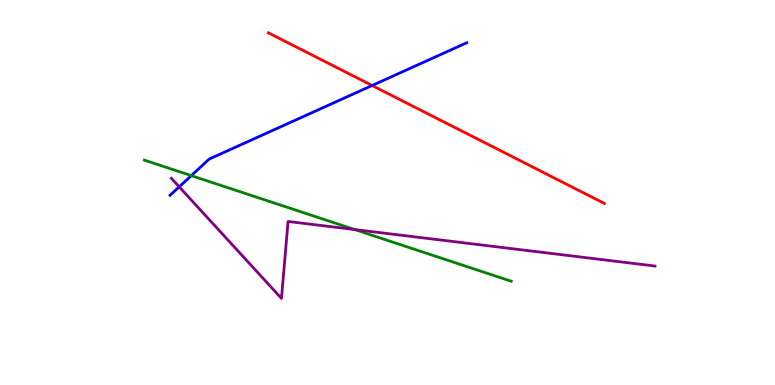[{'lines': ['blue', 'red'], 'intersections': [{'x': 4.8, 'y': 7.78}]}, {'lines': ['green', 'red'], 'intersections': []}, {'lines': ['purple', 'red'], 'intersections': []}, {'lines': ['blue', 'green'], 'intersections': [{'x': 2.47, 'y': 5.44}]}, {'lines': ['blue', 'purple'], 'intersections': [{'x': 2.31, 'y': 5.15}]}, {'lines': ['green', 'purple'], 'intersections': [{'x': 4.58, 'y': 4.04}]}]